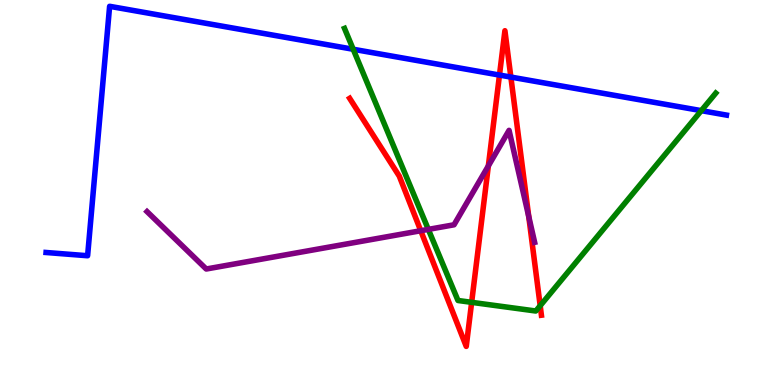[{'lines': ['blue', 'red'], 'intersections': [{'x': 6.44, 'y': 8.05}, {'x': 6.59, 'y': 8.0}]}, {'lines': ['green', 'red'], 'intersections': [{'x': 6.09, 'y': 2.15}, {'x': 6.97, 'y': 2.06}]}, {'lines': ['purple', 'red'], 'intersections': [{'x': 5.43, 'y': 4.01}, {'x': 6.3, 'y': 5.69}, {'x': 6.82, 'y': 4.37}]}, {'lines': ['blue', 'green'], 'intersections': [{'x': 4.56, 'y': 8.72}, {'x': 9.05, 'y': 7.13}]}, {'lines': ['blue', 'purple'], 'intersections': []}, {'lines': ['green', 'purple'], 'intersections': [{'x': 5.53, 'y': 4.04}]}]